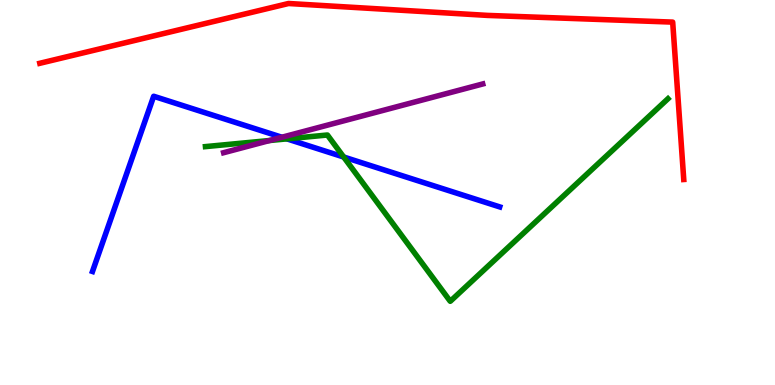[{'lines': ['blue', 'red'], 'intersections': []}, {'lines': ['green', 'red'], 'intersections': []}, {'lines': ['purple', 'red'], 'intersections': []}, {'lines': ['blue', 'green'], 'intersections': [{'x': 3.7, 'y': 6.39}, {'x': 4.43, 'y': 5.92}]}, {'lines': ['blue', 'purple'], 'intersections': [{'x': 3.64, 'y': 6.44}]}, {'lines': ['green', 'purple'], 'intersections': [{'x': 3.48, 'y': 6.35}]}]